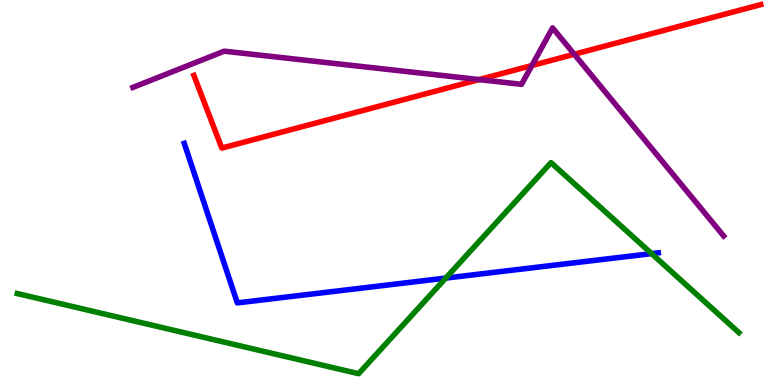[{'lines': ['blue', 'red'], 'intersections': []}, {'lines': ['green', 'red'], 'intersections': []}, {'lines': ['purple', 'red'], 'intersections': [{'x': 6.18, 'y': 7.93}, {'x': 6.86, 'y': 8.3}, {'x': 7.41, 'y': 8.59}]}, {'lines': ['blue', 'green'], 'intersections': [{'x': 5.75, 'y': 2.78}, {'x': 8.41, 'y': 3.41}]}, {'lines': ['blue', 'purple'], 'intersections': []}, {'lines': ['green', 'purple'], 'intersections': []}]